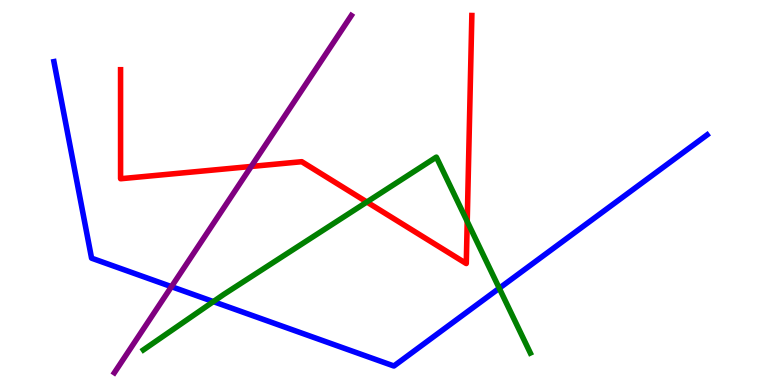[{'lines': ['blue', 'red'], 'intersections': []}, {'lines': ['green', 'red'], 'intersections': [{'x': 4.73, 'y': 4.75}, {'x': 6.03, 'y': 4.25}]}, {'lines': ['purple', 'red'], 'intersections': [{'x': 3.24, 'y': 5.68}]}, {'lines': ['blue', 'green'], 'intersections': [{'x': 2.75, 'y': 2.17}, {'x': 6.44, 'y': 2.51}]}, {'lines': ['blue', 'purple'], 'intersections': [{'x': 2.21, 'y': 2.55}]}, {'lines': ['green', 'purple'], 'intersections': []}]